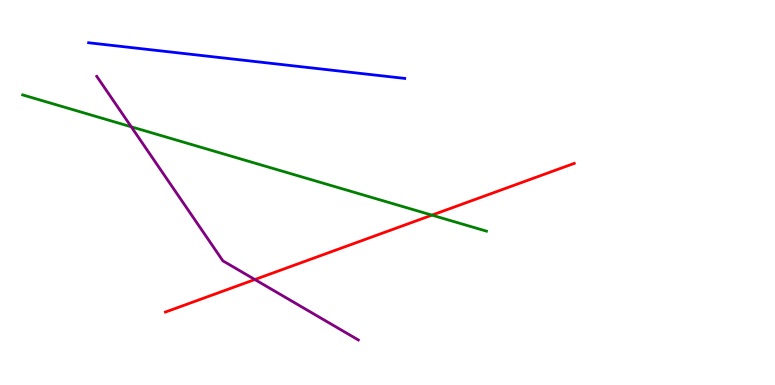[{'lines': ['blue', 'red'], 'intersections': []}, {'lines': ['green', 'red'], 'intersections': [{'x': 5.57, 'y': 4.41}]}, {'lines': ['purple', 'red'], 'intersections': [{'x': 3.29, 'y': 2.74}]}, {'lines': ['blue', 'green'], 'intersections': []}, {'lines': ['blue', 'purple'], 'intersections': []}, {'lines': ['green', 'purple'], 'intersections': [{'x': 1.69, 'y': 6.71}]}]